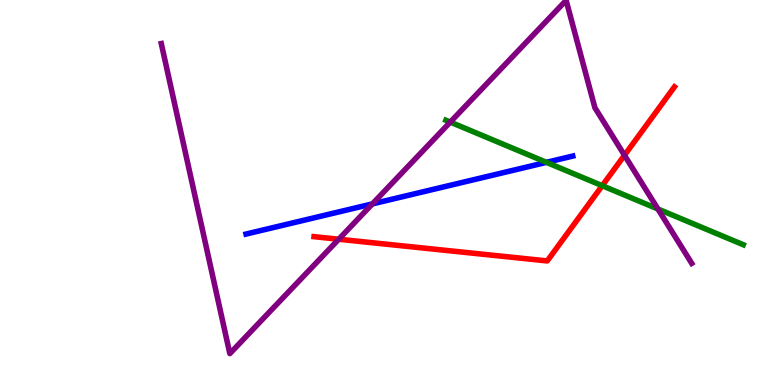[{'lines': ['blue', 'red'], 'intersections': []}, {'lines': ['green', 'red'], 'intersections': [{'x': 7.77, 'y': 5.18}]}, {'lines': ['purple', 'red'], 'intersections': [{'x': 4.37, 'y': 3.79}, {'x': 8.06, 'y': 5.97}]}, {'lines': ['blue', 'green'], 'intersections': [{'x': 7.05, 'y': 5.78}]}, {'lines': ['blue', 'purple'], 'intersections': [{'x': 4.8, 'y': 4.7}]}, {'lines': ['green', 'purple'], 'intersections': [{'x': 5.81, 'y': 6.83}, {'x': 8.49, 'y': 4.57}]}]